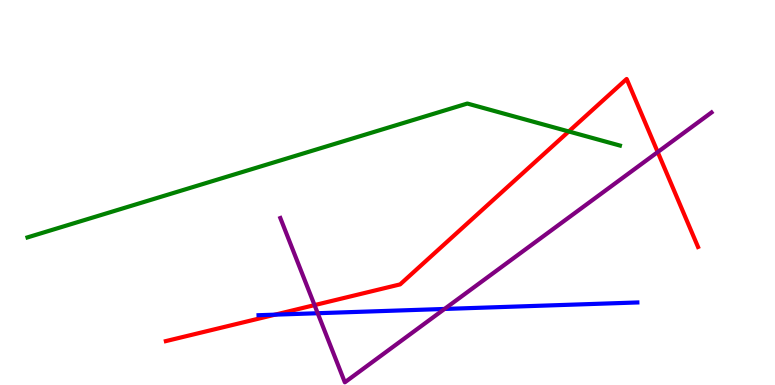[{'lines': ['blue', 'red'], 'intersections': [{'x': 3.55, 'y': 1.83}]}, {'lines': ['green', 'red'], 'intersections': [{'x': 7.34, 'y': 6.59}]}, {'lines': ['purple', 'red'], 'intersections': [{'x': 4.06, 'y': 2.08}, {'x': 8.49, 'y': 6.05}]}, {'lines': ['blue', 'green'], 'intersections': []}, {'lines': ['blue', 'purple'], 'intersections': [{'x': 4.1, 'y': 1.86}, {'x': 5.74, 'y': 1.98}]}, {'lines': ['green', 'purple'], 'intersections': []}]